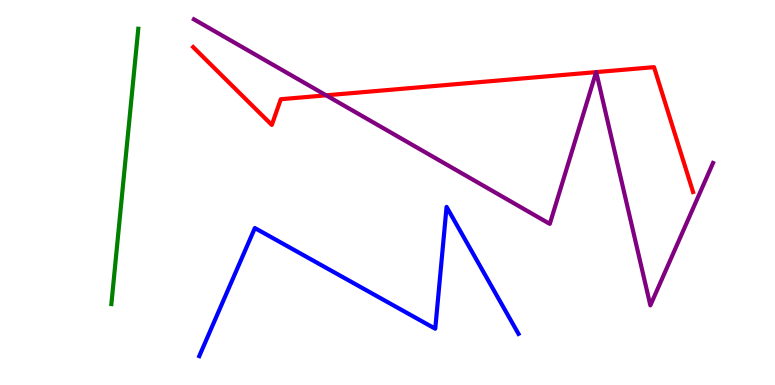[{'lines': ['blue', 'red'], 'intersections': []}, {'lines': ['green', 'red'], 'intersections': []}, {'lines': ['purple', 'red'], 'intersections': [{'x': 4.21, 'y': 7.52}, {'x': 7.69, 'y': 8.13}, {'x': 7.69, 'y': 8.13}]}, {'lines': ['blue', 'green'], 'intersections': []}, {'lines': ['blue', 'purple'], 'intersections': []}, {'lines': ['green', 'purple'], 'intersections': []}]